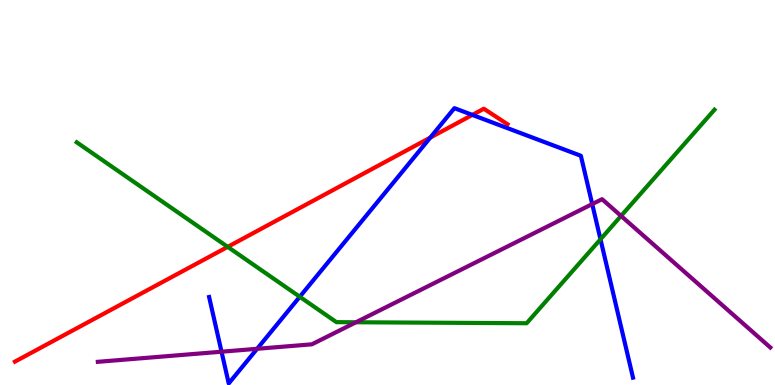[{'lines': ['blue', 'red'], 'intersections': [{'x': 5.55, 'y': 6.43}, {'x': 6.09, 'y': 7.02}]}, {'lines': ['green', 'red'], 'intersections': [{'x': 2.94, 'y': 3.59}]}, {'lines': ['purple', 'red'], 'intersections': []}, {'lines': ['blue', 'green'], 'intersections': [{'x': 3.87, 'y': 2.29}, {'x': 7.75, 'y': 3.78}]}, {'lines': ['blue', 'purple'], 'intersections': [{'x': 2.86, 'y': 0.865}, {'x': 3.32, 'y': 0.94}, {'x': 7.64, 'y': 4.7}]}, {'lines': ['green', 'purple'], 'intersections': [{'x': 4.59, 'y': 1.63}, {'x': 8.01, 'y': 4.39}]}]